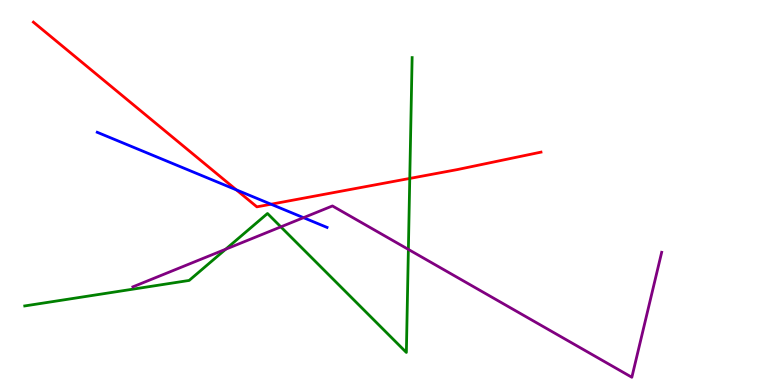[{'lines': ['blue', 'red'], 'intersections': [{'x': 3.05, 'y': 5.07}, {'x': 3.5, 'y': 4.7}]}, {'lines': ['green', 'red'], 'intersections': [{'x': 5.29, 'y': 5.37}]}, {'lines': ['purple', 'red'], 'intersections': []}, {'lines': ['blue', 'green'], 'intersections': []}, {'lines': ['blue', 'purple'], 'intersections': [{'x': 3.92, 'y': 4.35}]}, {'lines': ['green', 'purple'], 'intersections': [{'x': 2.91, 'y': 3.53}, {'x': 3.62, 'y': 4.11}, {'x': 5.27, 'y': 3.52}]}]